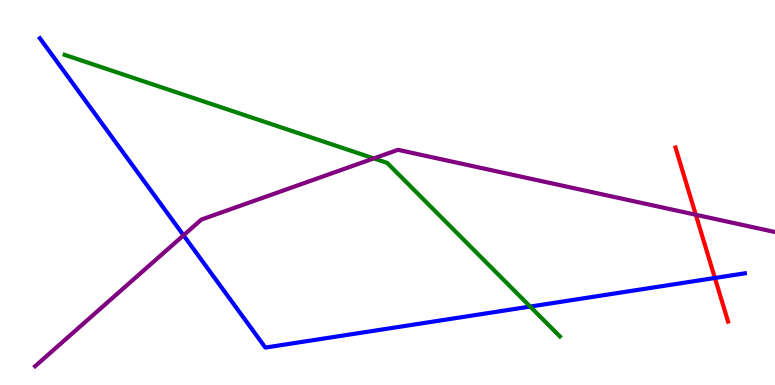[{'lines': ['blue', 'red'], 'intersections': [{'x': 9.22, 'y': 2.78}]}, {'lines': ['green', 'red'], 'intersections': []}, {'lines': ['purple', 'red'], 'intersections': [{'x': 8.98, 'y': 4.42}]}, {'lines': ['blue', 'green'], 'intersections': [{'x': 6.84, 'y': 2.04}]}, {'lines': ['blue', 'purple'], 'intersections': [{'x': 2.37, 'y': 3.89}]}, {'lines': ['green', 'purple'], 'intersections': [{'x': 4.82, 'y': 5.89}]}]